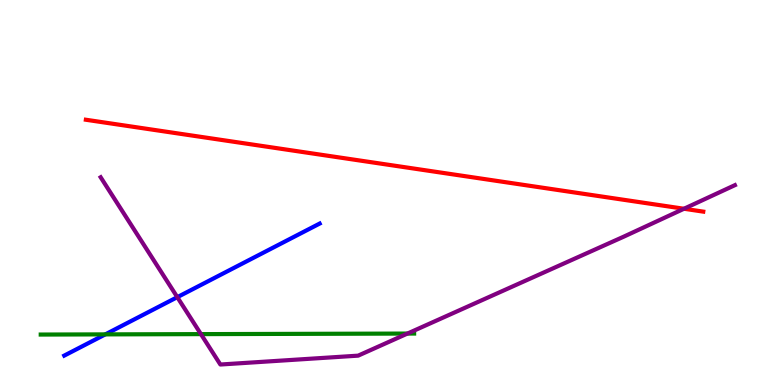[{'lines': ['blue', 'red'], 'intersections': []}, {'lines': ['green', 'red'], 'intersections': []}, {'lines': ['purple', 'red'], 'intersections': [{'x': 8.83, 'y': 4.58}]}, {'lines': ['blue', 'green'], 'intersections': [{'x': 1.36, 'y': 1.31}]}, {'lines': ['blue', 'purple'], 'intersections': [{'x': 2.29, 'y': 2.28}]}, {'lines': ['green', 'purple'], 'intersections': [{'x': 2.59, 'y': 1.32}, {'x': 5.26, 'y': 1.34}]}]